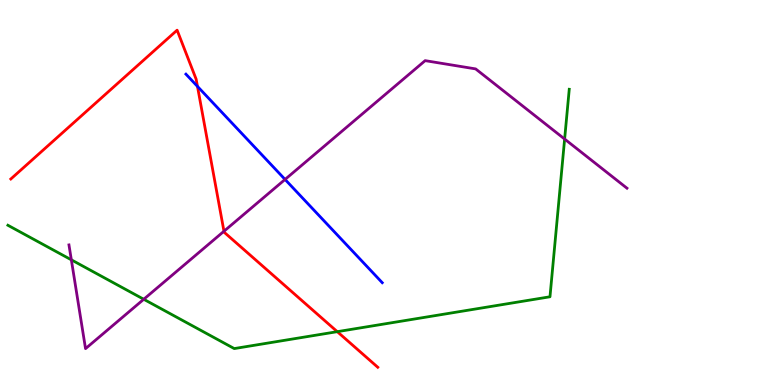[{'lines': ['blue', 'red'], 'intersections': [{'x': 2.55, 'y': 7.76}]}, {'lines': ['green', 'red'], 'intersections': [{'x': 4.35, 'y': 1.39}]}, {'lines': ['purple', 'red'], 'intersections': [{'x': 2.89, 'y': 3.99}]}, {'lines': ['blue', 'green'], 'intersections': []}, {'lines': ['blue', 'purple'], 'intersections': [{'x': 3.68, 'y': 5.34}]}, {'lines': ['green', 'purple'], 'intersections': [{'x': 0.921, 'y': 3.25}, {'x': 1.85, 'y': 2.23}, {'x': 7.29, 'y': 6.39}]}]